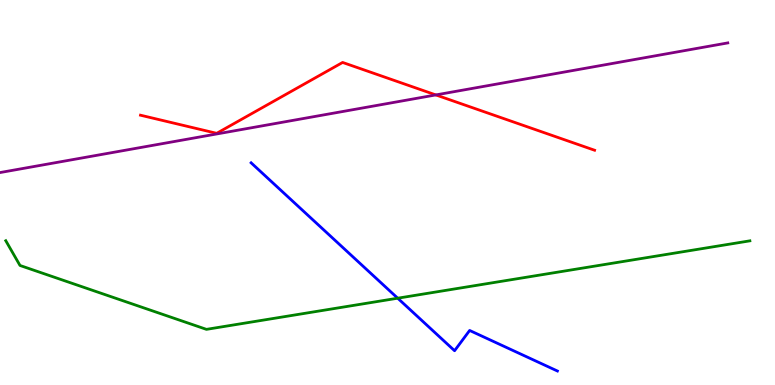[{'lines': ['blue', 'red'], 'intersections': []}, {'lines': ['green', 'red'], 'intersections': []}, {'lines': ['purple', 'red'], 'intersections': [{'x': 5.62, 'y': 7.53}]}, {'lines': ['blue', 'green'], 'intersections': [{'x': 5.13, 'y': 2.25}]}, {'lines': ['blue', 'purple'], 'intersections': []}, {'lines': ['green', 'purple'], 'intersections': []}]